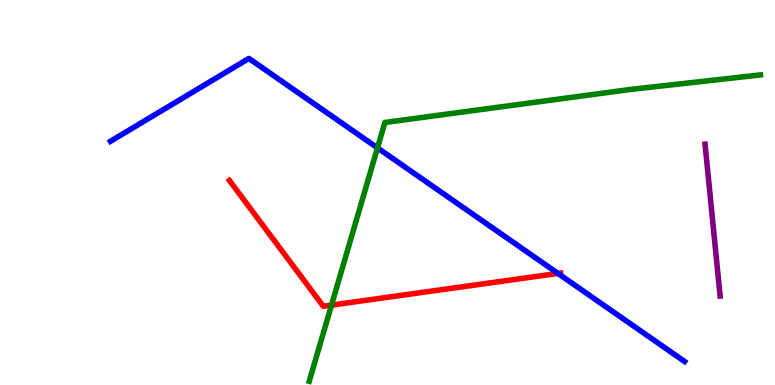[{'lines': ['blue', 'red'], 'intersections': [{'x': 7.2, 'y': 2.9}]}, {'lines': ['green', 'red'], 'intersections': [{'x': 4.28, 'y': 2.07}]}, {'lines': ['purple', 'red'], 'intersections': []}, {'lines': ['blue', 'green'], 'intersections': [{'x': 4.87, 'y': 6.16}]}, {'lines': ['blue', 'purple'], 'intersections': []}, {'lines': ['green', 'purple'], 'intersections': []}]